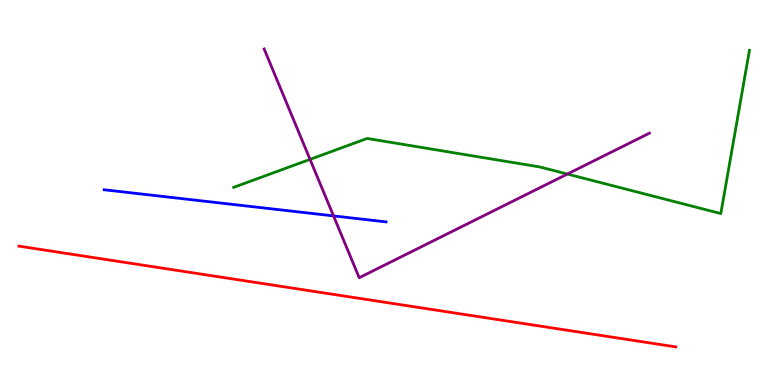[{'lines': ['blue', 'red'], 'intersections': []}, {'lines': ['green', 'red'], 'intersections': []}, {'lines': ['purple', 'red'], 'intersections': []}, {'lines': ['blue', 'green'], 'intersections': []}, {'lines': ['blue', 'purple'], 'intersections': [{'x': 4.3, 'y': 4.39}]}, {'lines': ['green', 'purple'], 'intersections': [{'x': 4.0, 'y': 5.86}, {'x': 7.32, 'y': 5.48}]}]